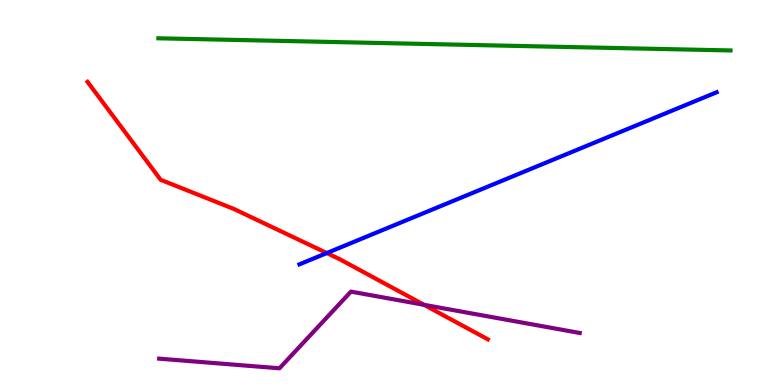[{'lines': ['blue', 'red'], 'intersections': [{'x': 4.22, 'y': 3.43}]}, {'lines': ['green', 'red'], 'intersections': []}, {'lines': ['purple', 'red'], 'intersections': [{'x': 5.47, 'y': 2.08}]}, {'lines': ['blue', 'green'], 'intersections': []}, {'lines': ['blue', 'purple'], 'intersections': []}, {'lines': ['green', 'purple'], 'intersections': []}]